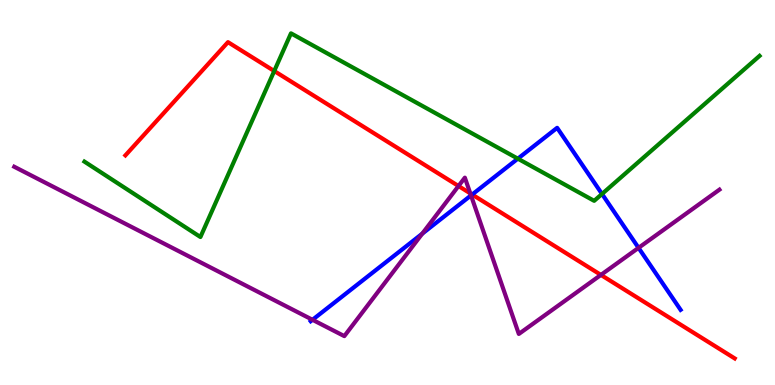[{'lines': ['blue', 'red'], 'intersections': [{'x': 6.09, 'y': 4.95}]}, {'lines': ['green', 'red'], 'intersections': [{'x': 3.54, 'y': 8.16}]}, {'lines': ['purple', 'red'], 'intersections': [{'x': 5.92, 'y': 5.17}, {'x': 6.07, 'y': 4.98}, {'x': 7.75, 'y': 2.86}]}, {'lines': ['blue', 'green'], 'intersections': [{'x': 6.68, 'y': 5.88}, {'x': 7.77, 'y': 4.96}]}, {'lines': ['blue', 'purple'], 'intersections': [{'x': 4.03, 'y': 1.69}, {'x': 5.45, 'y': 3.93}, {'x': 6.08, 'y': 4.92}, {'x': 8.24, 'y': 3.56}]}, {'lines': ['green', 'purple'], 'intersections': []}]